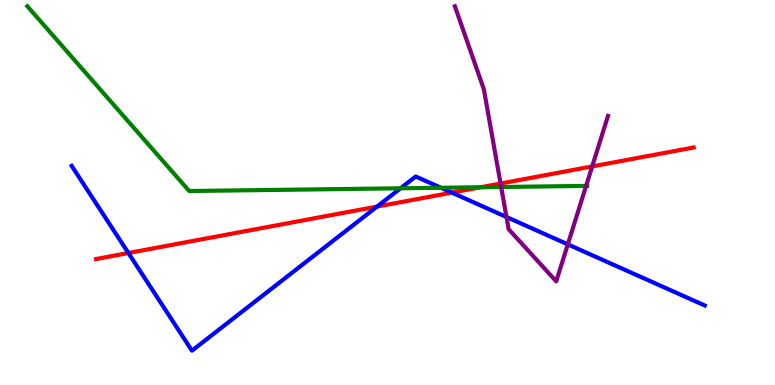[{'lines': ['blue', 'red'], 'intersections': [{'x': 1.66, 'y': 3.43}, {'x': 4.87, 'y': 4.63}, {'x': 5.83, 'y': 5.0}]}, {'lines': ['green', 'red'], 'intersections': [{'x': 6.2, 'y': 5.14}]}, {'lines': ['purple', 'red'], 'intersections': [{'x': 6.46, 'y': 5.23}, {'x': 7.64, 'y': 5.68}]}, {'lines': ['blue', 'green'], 'intersections': [{'x': 5.17, 'y': 5.11}, {'x': 5.69, 'y': 5.12}]}, {'lines': ['blue', 'purple'], 'intersections': [{'x': 6.54, 'y': 4.36}, {'x': 7.33, 'y': 3.65}]}, {'lines': ['green', 'purple'], 'intersections': [{'x': 6.47, 'y': 5.14}, {'x': 7.56, 'y': 5.17}]}]